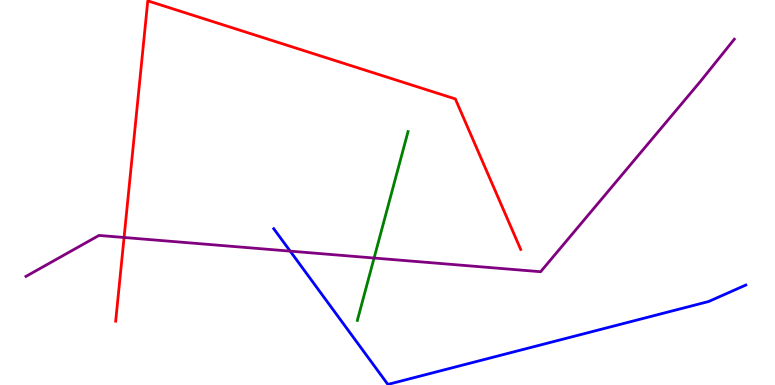[{'lines': ['blue', 'red'], 'intersections': []}, {'lines': ['green', 'red'], 'intersections': []}, {'lines': ['purple', 'red'], 'intersections': [{'x': 1.6, 'y': 3.83}]}, {'lines': ['blue', 'green'], 'intersections': []}, {'lines': ['blue', 'purple'], 'intersections': [{'x': 3.74, 'y': 3.48}]}, {'lines': ['green', 'purple'], 'intersections': [{'x': 4.83, 'y': 3.3}]}]